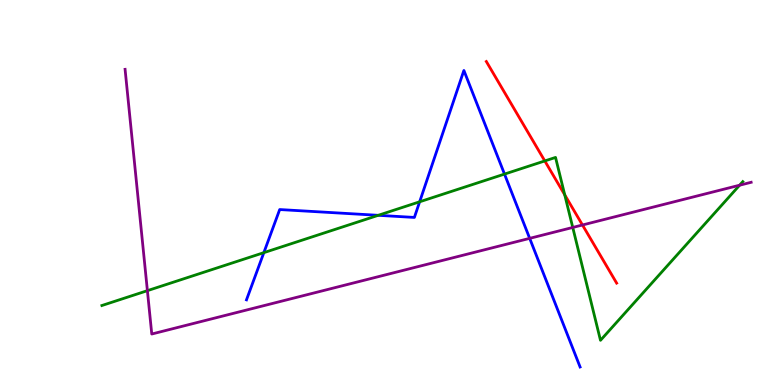[{'lines': ['blue', 'red'], 'intersections': []}, {'lines': ['green', 'red'], 'intersections': [{'x': 7.03, 'y': 5.82}, {'x': 7.29, 'y': 4.94}]}, {'lines': ['purple', 'red'], 'intersections': [{'x': 7.52, 'y': 4.16}]}, {'lines': ['blue', 'green'], 'intersections': [{'x': 3.4, 'y': 3.44}, {'x': 4.88, 'y': 4.41}, {'x': 5.41, 'y': 4.76}, {'x': 6.51, 'y': 5.48}]}, {'lines': ['blue', 'purple'], 'intersections': [{'x': 6.83, 'y': 3.81}]}, {'lines': ['green', 'purple'], 'intersections': [{'x': 1.9, 'y': 2.45}, {'x': 7.39, 'y': 4.09}, {'x': 9.54, 'y': 5.19}]}]